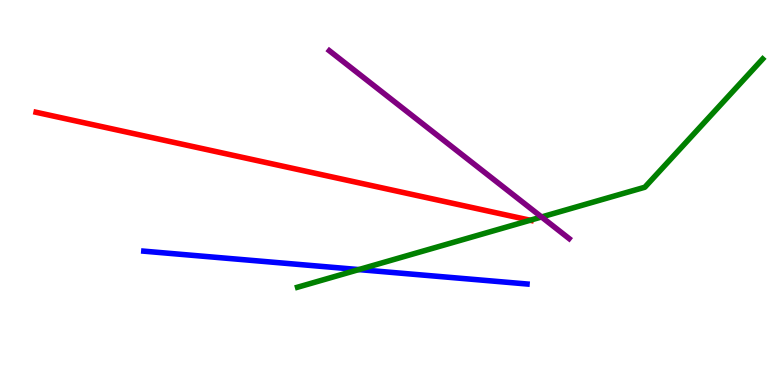[{'lines': ['blue', 'red'], 'intersections': []}, {'lines': ['green', 'red'], 'intersections': [{'x': 6.84, 'y': 4.28}]}, {'lines': ['purple', 'red'], 'intersections': []}, {'lines': ['blue', 'green'], 'intersections': [{'x': 4.63, 'y': 3.0}]}, {'lines': ['blue', 'purple'], 'intersections': []}, {'lines': ['green', 'purple'], 'intersections': [{'x': 6.99, 'y': 4.36}]}]